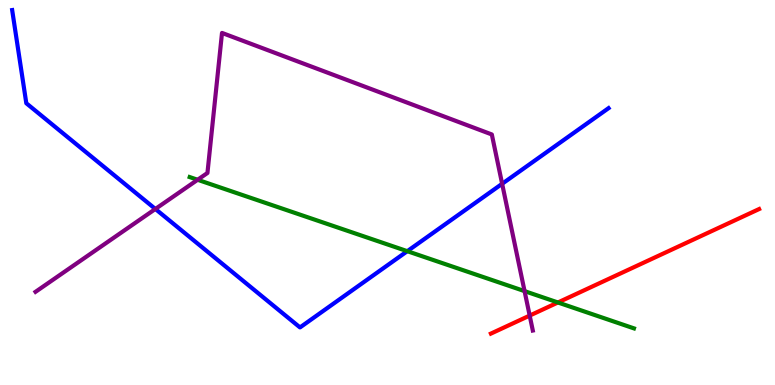[{'lines': ['blue', 'red'], 'intersections': []}, {'lines': ['green', 'red'], 'intersections': [{'x': 7.2, 'y': 2.14}]}, {'lines': ['purple', 'red'], 'intersections': [{'x': 6.83, 'y': 1.8}]}, {'lines': ['blue', 'green'], 'intersections': [{'x': 5.26, 'y': 3.48}]}, {'lines': ['blue', 'purple'], 'intersections': [{'x': 2.0, 'y': 4.57}, {'x': 6.48, 'y': 5.23}]}, {'lines': ['green', 'purple'], 'intersections': [{'x': 2.55, 'y': 5.33}, {'x': 6.77, 'y': 2.44}]}]